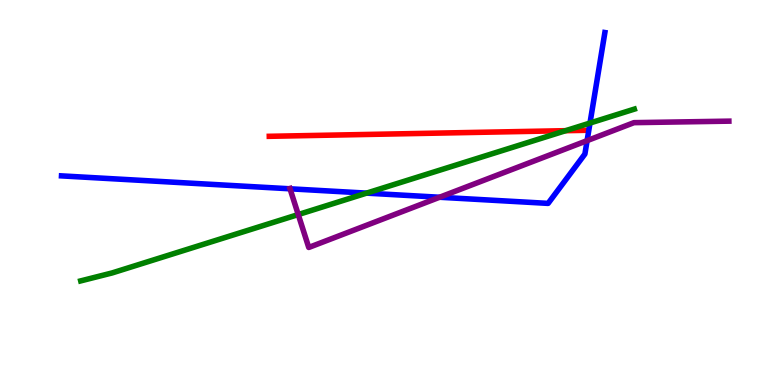[{'lines': ['blue', 'red'], 'intersections': []}, {'lines': ['green', 'red'], 'intersections': [{'x': 7.3, 'y': 6.61}]}, {'lines': ['purple', 'red'], 'intersections': []}, {'lines': ['blue', 'green'], 'intersections': [{'x': 4.73, 'y': 4.98}, {'x': 7.61, 'y': 6.8}]}, {'lines': ['blue', 'purple'], 'intersections': [{'x': 3.74, 'y': 5.1}, {'x': 5.67, 'y': 4.88}, {'x': 7.58, 'y': 6.35}]}, {'lines': ['green', 'purple'], 'intersections': [{'x': 3.85, 'y': 4.43}]}]